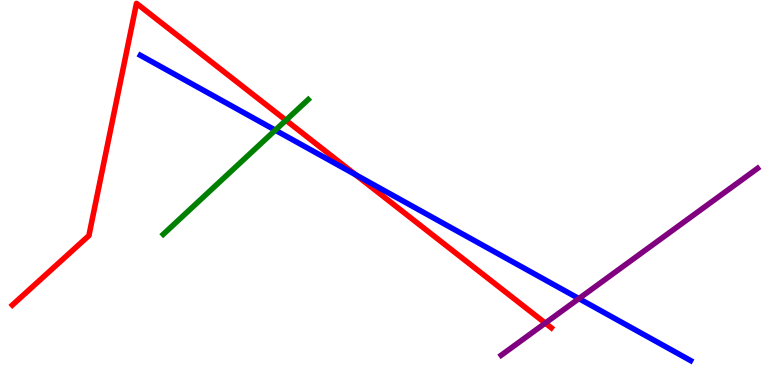[{'lines': ['blue', 'red'], 'intersections': [{'x': 4.59, 'y': 5.46}]}, {'lines': ['green', 'red'], 'intersections': [{'x': 3.69, 'y': 6.88}]}, {'lines': ['purple', 'red'], 'intersections': [{'x': 7.04, 'y': 1.61}]}, {'lines': ['blue', 'green'], 'intersections': [{'x': 3.55, 'y': 6.62}]}, {'lines': ['blue', 'purple'], 'intersections': [{'x': 7.47, 'y': 2.24}]}, {'lines': ['green', 'purple'], 'intersections': []}]